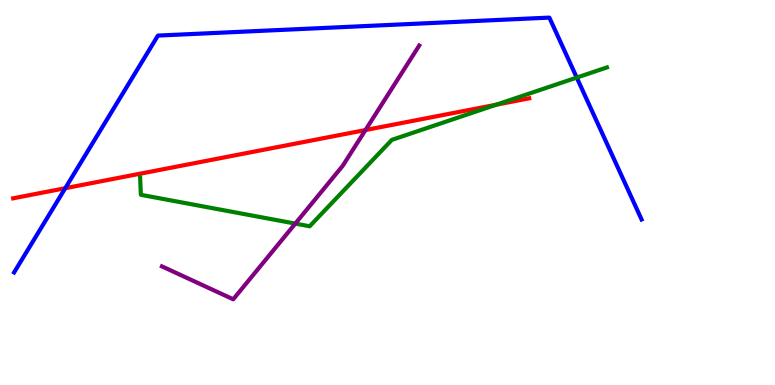[{'lines': ['blue', 'red'], 'intersections': [{'x': 0.842, 'y': 5.11}]}, {'lines': ['green', 'red'], 'intersections': [{'x': 6.4, 'y': 7.28}]}, {'lines': ['purple', 'red'], 'intersections': [{'x': 4.72, 'y': 6.62}]}, {'lines': ['blue', 'green'], 'intersections': [{'x': 7.44, 'y': 7.98}]}, {'lines': ['blue', 'purple'], 'intersections': []}, {'lines': ['green', 'purple'], 'intersections': [{'x': 3.81, 'y': 4.19}]}]